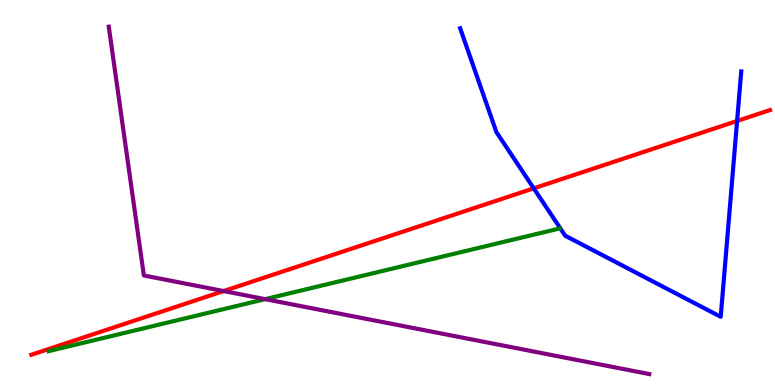[{'lines': ['blue', 'red'], 'intersections': [{'x': 6.89, 'y': 5.11}, {'x': 9.51, 'y': 6.86}]}, {'lines': ['green', 'red'], 'intersections': []}, {'lines': ['purple', 'red'], 'intersections': [{'x': 2.89, 'y': 2.44}]}, {'lines': ['blue', 'green'], 'intersections': []}, {'lines': ['blue', 'purple'], 'intersections': []}, {'lines': ['green', 'purple'], 'intersections': [{'x': 3.42, 'y': 2.23}]}]